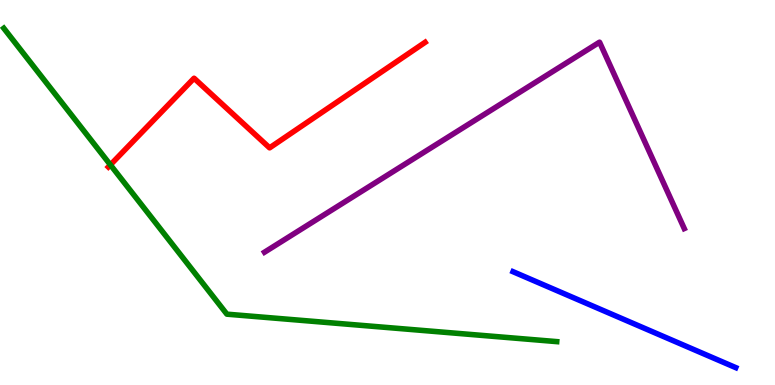[{'lines': ['blue', 'red'], 'intersections': []}, {'lines': ['green', 'red'], 'intersections': [{'x': 1.42, 'y': 5.72}]}, {'lines': ['purple', 'red'], 'intersections': []}, {'lines': ['blue', 'green'], 'intersections': []}, {'lines': ['blue', 'purple'], 'intersections': []}, {'lines': ['green', 'purple'], 'intersections': []}]